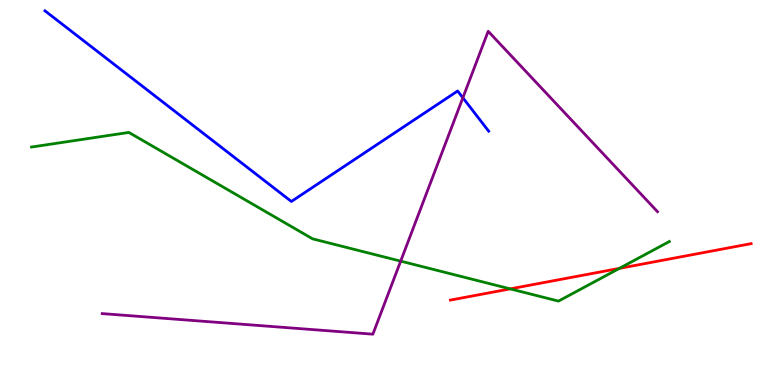[{'lines': ['blue', 'red'], 'intersections': []}, {'lines': ['green', 'red'], 'intersections': [{'x': 6.58, 'y': 2.5}, {'x': 7.99, 'y': 3.03}]}, {'lines': ['purple', 'red'], 'intersections': []}, {'lines': ['blue', 'green'], 'intersections': []}, {'lines': ['blue', 'purple'], 'intersections': [{'x': 5.97, 'y': 7.46}]}, {'lines': ['green', 'purple'], 'intersections': [{'x': 5.17, 'y': 3.22}]}]